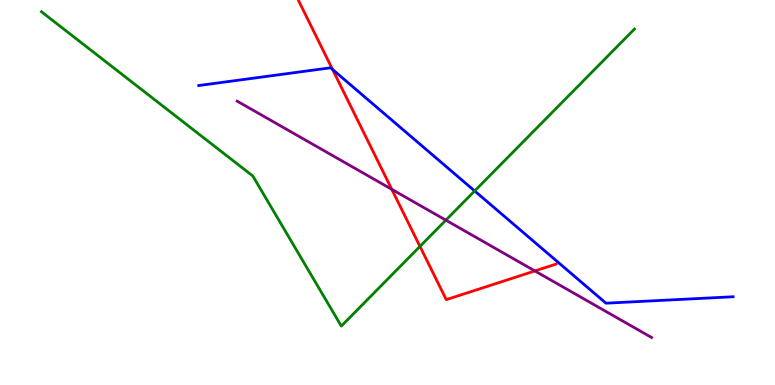[{'lines': ['blue', 'red'], 'intersections': [{'x': 4.29, 'y': 8.2}]}, {'lines': ['green', 'red'], 'intersections': [{'x': 5.42, 'y': 3.6}]}, {'lines': ['purple', 'red'], 'intersections': [{'x': 5.06, 'y': 5.08}, {'x': 6.9, 'y': 2.96}]}, {'lines': ['blue', 'green'], 'intersections': [{'x': 6.12, 'y': 5.04}]}, {'lines': ['blue', 'purple'], 'intersections': []}, {'lines': ['green', 'purple'], 'intersections': [{'x': 5.75, 'y': 4.28}]}]